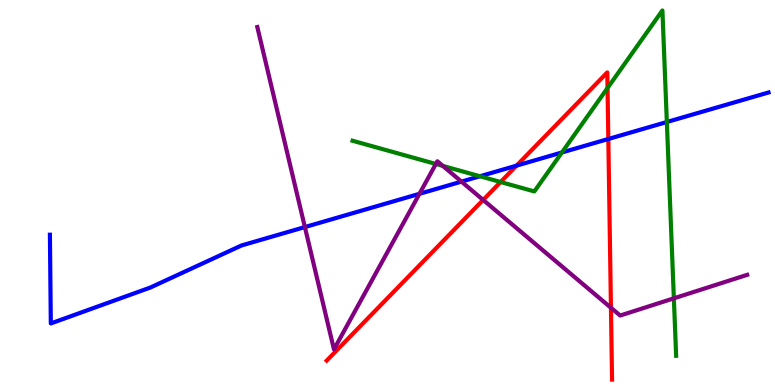[{'lines': ['blue', 'red'], 'intersections': [{'x': 6.67, 'y': 5.7}, {'x': 7.85, 'y': 6.39}]}, {'lines': ['green', 'red'], 'intersections': [{'x': 6.46, 'y': 5.27}, {'x': 7.84, 'y': 7.71}]}, {'lines': ['purple', 'red'], 'intersections': [{'x': 6.23, 'y': 4.81}, {'x': 7.88, 'y': 2.01}]}, {'lines': ['blue', 'green'], 'intersections': [{'x': 6.19, 'y': 5.42}, {'x': 7.25, 'y': 6.04}, {'x': 8.6, 'y': 6.83}]}, {'lines': ['blue', 'purple'], 'intersections': [{'x': 3.93, 'y': 4.1}, {'x': 5.41, 'y': 4.97}, {'x': 5.95, 'y': 5.28}]}, {'lines': ['green', 'purple'], 'intersections': [{'x': 5.62, 'y': 5.74}, {'x': 5.71, 'y': 5.69}, {'x': 8.69, 'y': 2.25}]}]